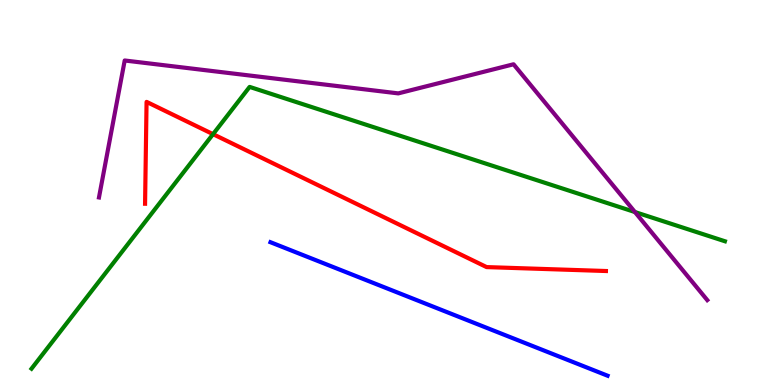[{'lines': ['blue', 'red'], 'intersections': []}, {'lines': ['green', 'red'], 'intersections': [{'x': 2.75, 'y': 6.52}]}, {'lines': ['purple', 'red'], 'intersections': []}, {'lines': ['blue', 'green'], 'intersections': []}, {'lines': ['blue', 'purple'], 'intersections': []}, {'lines': ['green', 'purple'], 'intersections': [{'x': 8.19, 'y': 4.49}]}]